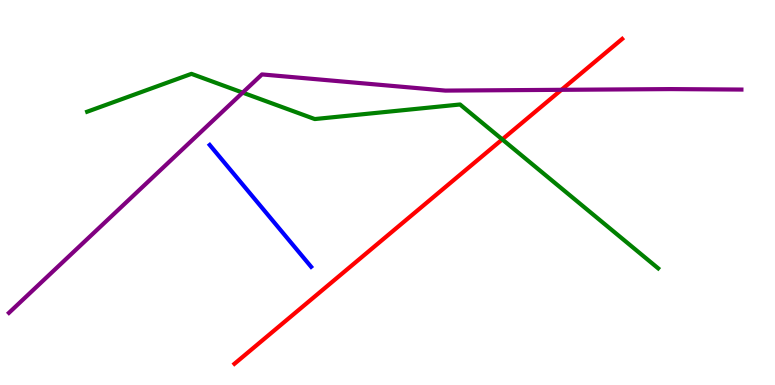[{'lines': ['blue', 'red'], 'intersections': []}, {'lines': ['green', 'red'], 'intersections': [{'x': 6.48, 'y': 6.38}]}, {'lines': ['purple', 'red'], 'intersections': [{'x': 7.24, 'y': 7.67}]}, {'lines': ['blue', 'green'], 'intersections': []}, {'lines': ['blue', 'purple'], 'intersections': []}, {'lines': ['green', 'purple'], 'intersections': [{'x': 3.13, 'y': 7.59}]}]